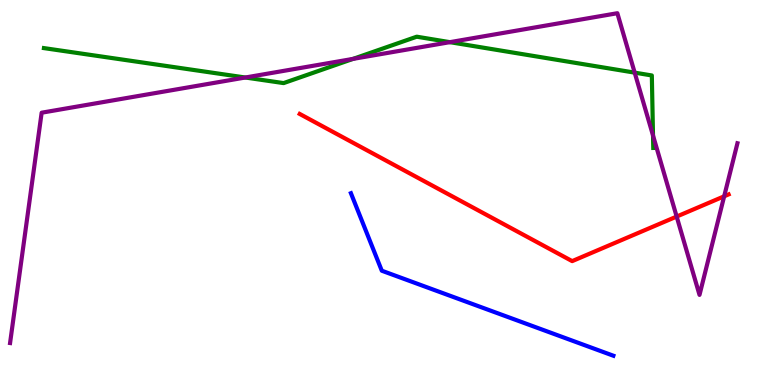[{'lines': ['blue', 'red'], 'intersections': []}, {'lines': ['green', 'red'], 'intersections': []}, {'lines': ['purple', 'red'], 'intersections': [{'x': 8.73, 'y': 4.37}, {'x': 9.34, 'y': 4.9}]}, {'lines': ['blue', 'green'], 'intersections': []}, {'lines': ['blue', 'purple'], 'intersections': []}, {'lines': ['green', 'purple'], 'intersections': [{'x': 3.17, 'y': 7.99}, {'x': 4.56, 'y': 8.47}, {'x': 5.8, 'y': 8.9}, {'x': 8.19, 'y': 8.11}, {'x': 8.43, 'y': 6.48}]}]